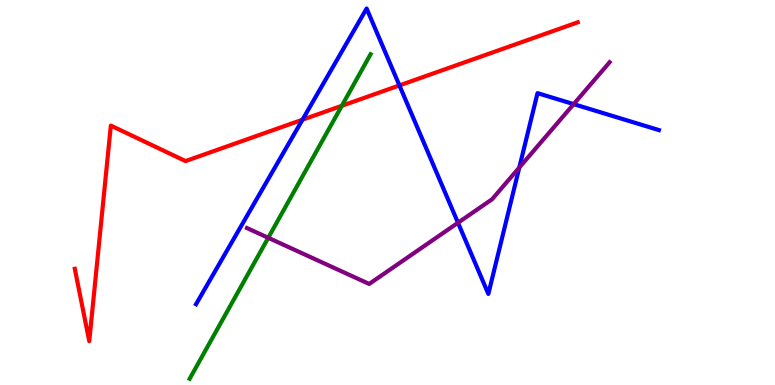[{'lines': ['blue', 'red'], 'intersections': [{'x': 3.9, 'y': 6.89}, {'x': 5.15, 'y': 7.78}]}, {'lines': ['green', 'red'], 'intersections': [{'x': 4.41, 'y': 7.25}]}, {'lines': ['purple', 'red'], 'intersections': []}, {'lines': ['blue', 'green'], 'intersections': []}, {'lines': ['blue', 'purple'], 'intersections': [{'x': 5.91, 'y': 4.21}, {'x': 6.7, 'y': 5.65}, {'x': 7.4, 'y': 7.3}]}, {'lines': ['green', 'purple'], 'intersections': [{'x': 3.46, 'y': 3.82}]}]